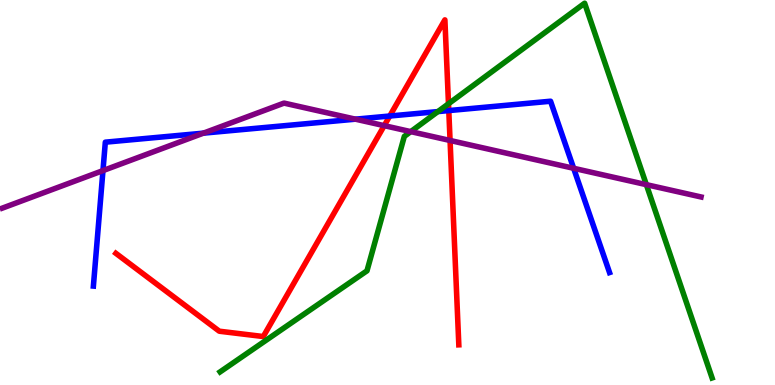[{'lines': ['blue', 'red'], 'intersections': [{'x': 5.03, 'y': 6.99}, {'x': 5.79, 'y': 7.13}]}, {'lines': ['green', 'red'], 'intersections': [{'x': 5.79, 'y': 7.3}]}, {'lines': ['purple', 'red'], 'intersections': [{'x': 4.96, 'y': 6.74}, {'x': 5.81, 'y': 6.35}]}, {'lines': ['blue', 'green'], 'intersections': [{'x': 5.65, 'y': 7.1}]}, {'lines': ['blue', 'purple'], 'intersections': [{'x': 1.33, 'y': 5.57}, {'x': 2.62, 'y': 6.54}, {'x': 4.59, 'y': 6.9}, {'x': 7.4, 'y': 5.63}]}, {'lines': ['green', 'purple'], 'intersections': [{'x': 5.3, 'y': 6.58}, {'x': 8.34, 'y': 5.2}]}]